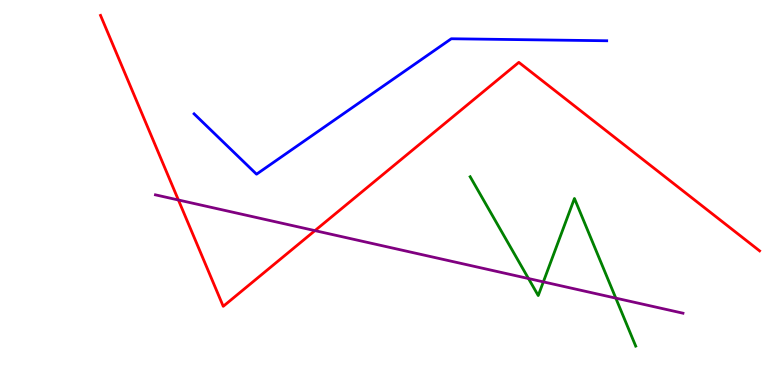[{'lines': ['blue', 'red'], 'intersections': []}, {'lines': ['green', 'red'], 'intersections': []}, {'lines': ['purple', 'red'], 'intersections': [{'x': 2.3, 'y': 4.81}, {'x': 4.06, 'y': 4.01}]}, {'lines': ['blue', 'green'], 'intersections': []}, {'lines': ['blue', 'purple'], 'intersections': []}, {'lines': ['green', 'purple'], 'intersections': [{'x': 6.82, 'y': 2.77}, {'x': 7.01, 'y': 2.68}, {'x': 7.95, 'y': 2.26}]}]